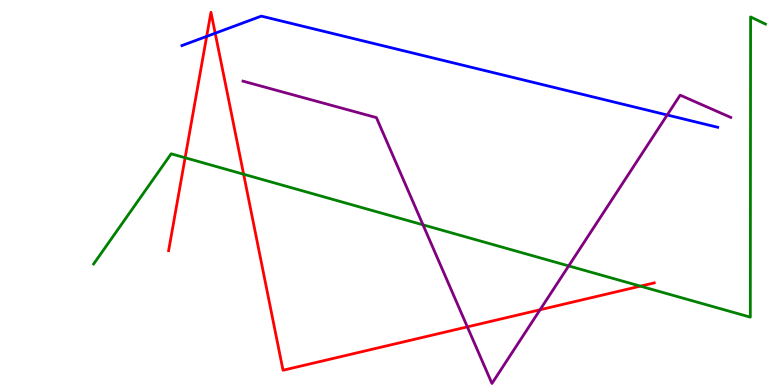[{'lines': ['blue', 'red'], 'intersections': [{'x': 2.67, 'y': 9.05}, {'x': 2.78, 'y': 9.14}]}, {'lines': ['green', 'red'], 'intersections': [{'x': 2.39, 'y': 5.9}, {'x': 3.14, 'y': 5.47}, {'x': 8.26, 'y': 2.57}]}, {'lines': ['purple', 'red'], 'intersections': [{'x': 6.03, 'y': 1.51}, {'x': 6.97, 'y': 1.95}]}, {'lines': ['blue', 'green'], 'intersections': []}, {'lines': ['blue', 'purple'], 'intersections': [{'x': 8.61, 'y': 7.01}]}, {'lines': ['green', 'purple'], 'intersections': [{'x': 5.46, 'y': 4.16}, {'x': 7.34, 'y': 3.09}]}]